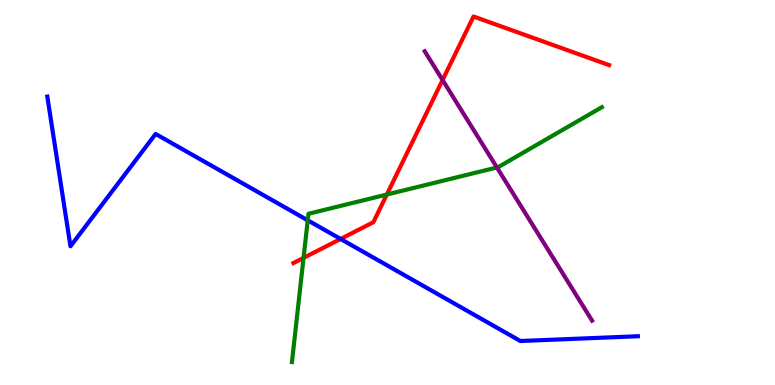[{'lines': ['blue', 'red'], 'intersections': [{'x': 4.39, 'y': 3.79}]}, {'lines': ['green', 'red'], 'intersections': [{'x': 3.92, 'y': 3.3}, {'x': 4.99, 'y': 4.95}]}, {'lines': ['purple', 'red'], 'intersections': [{'x': 5.71, 'y': 7.92}]}, {'lines': ['blue', 'green'], 'intersections': [{'x': 3.97, 'y': 4.28}]}, {'lines': ['blue', 'purple'], 'intersections': []}, {'lines': ['green', 'purple'], 'intersections': [{'x': 6.41, 'y': 5.65}]}]